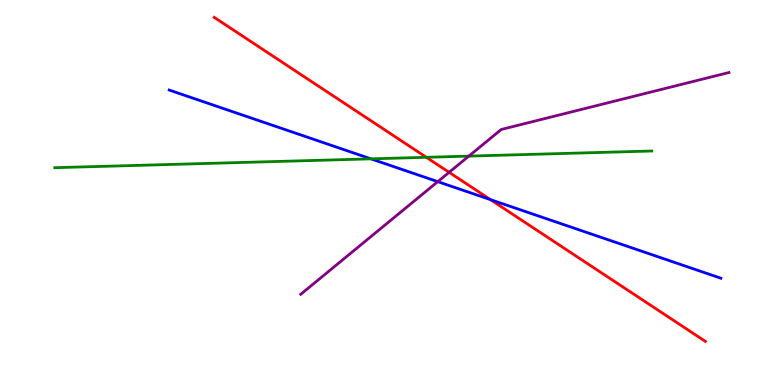[{'lines': ['blue', 'red'], 'intersections': [{'x': 6.33, 'y': 4.81}]}, {'lines': ['green', 'red'], 'intersections': [{'x': 5.5, 'y': 5.91}]}, {'lines': ['purple', 'red'], 'intersections': [{'x': 5.8, 'y': 5.52}]}, {'lines': ['blue', 'green'], 'intersections': [{'x': 4.79, 'y': 5.87}]}, {'lines': ['blue', 'purple'], 'intersections': [{'x': 5.65, 'y': 5.28}]}, {'lines': ['green', 'purple'], 'intersections': [{'x': 6.05, 'y': 5.95}]}]